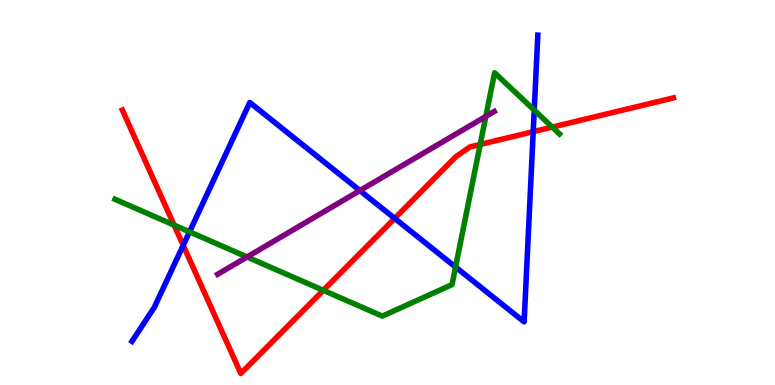[{'lines': ['blue', 'red'], 'intersections': [{'x': 2.36, 'y': 3.63}, {'x': 5.09, 'y': 4.33}, {'x': 6.88, 'y': 6.58}]}, {'lines': ['green', 'red'], 'intersections': [{'x': 2.25, 'y': 4.15}, {'x': 4.17, 'y': 2.46}, {'x': 6.2, 'y': 6.25}, {'x': 7.13, 'y': 6.7}]}, {'lines': ['purple', 'red'], 'intersections': []}, {'lines': ['blue', 'green'], 'intersections': [{'x': 2.45, 'y': 3.98}, {'x': 5.88, 'y': 3.06}, {'x': 6.89, 'y': 7.14}]}, {'lines': ['blue', 'purple'], 'intersections': [{'x': 4.64, 'y': 5.05}]}, {'lines': ['green', 'purple'], 'intersections': [{'x': 3.19, 'y': 3.32}, {'x': 6.27, 'y': 6.98}]}]